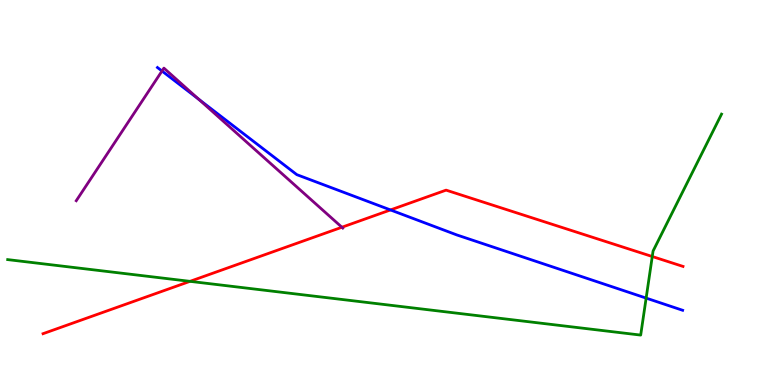[{'lines': ['blue', 'red'], 'intersections': [{'x': 5.04, 'y': 4.55}]}, {'lines': ['green', 'red'], 'intersections': [{'x': 2.45, 'y': 2.69}, {'x': 8.42, 'y': 3.34}]}, {'lines': ['purple', 'red'], 'intersections': [{'x': 4.41, 'y': 4.1}]}, {'lines': ['blue', 'green'], 'intersections': [{'x': 8.34, 'y': 2.26}]}, {'lines': ['blue', 'purple'], 'intersections': [{'x': 2.09, 'y': 8.16}, {'x': 2.56, 'y': 7.42}]}, {'lines': ['green', 'purple'], 'intersections': []}]